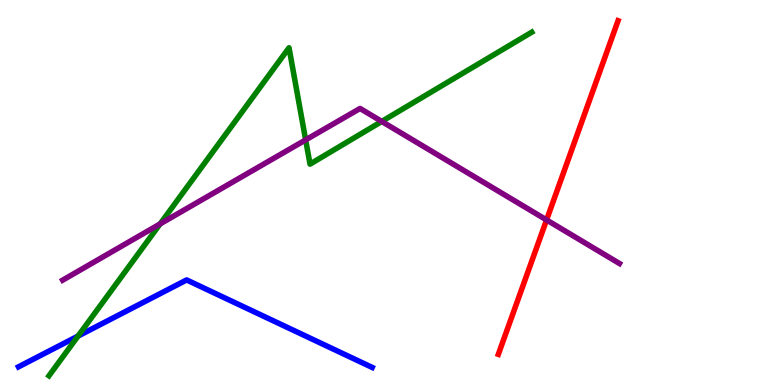[{'lines': ['blue', 'red'], 'intersections': []}, {'lines': ['green', 'red'], 'intersections': []}, {'lines': ['purple', 'red'], 'intersections': [{'x': 7.05, 'y': 4.29}]}, {'lines': ['blue', 'green'], 'intersections': [{'x': 1.01, 'y': 1.27}]}, {'lines': ['blue', 'purple'], 'intersections': []}, {'lines': ['green', 'purple'], 'intersections': [{'x': 2.07, 'y': 4.18}, {'x': 3.94, 'y': 6.37}, {'x': 4.93, 'y': 6.85}]}]